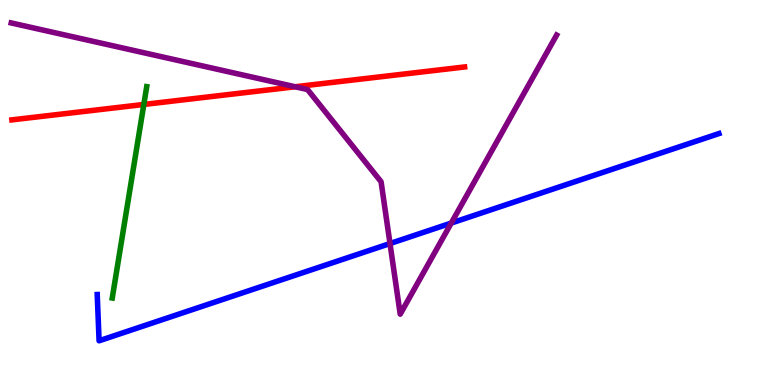[{'lines': ['blue', 'red'], 'intersections': []}, {'lines': ['green', 'red'], 'intersections': [{'x': 1.86, 'y': 7.29}]}, {'lines': ['purple', 'red'], 'intersections': [{'x': 3.81, 'y': 7.75}]}, {'lines': ['blue', 'green'], 'intersections': []}, {'lines': ['blue', 'purple'], 'intersections': [{'x': 5.03, 'y': 3.67}, {'x': 5.82, 'y': 4.21}]}, {'lines': ['green', 'purple'], 'intersections': []}]